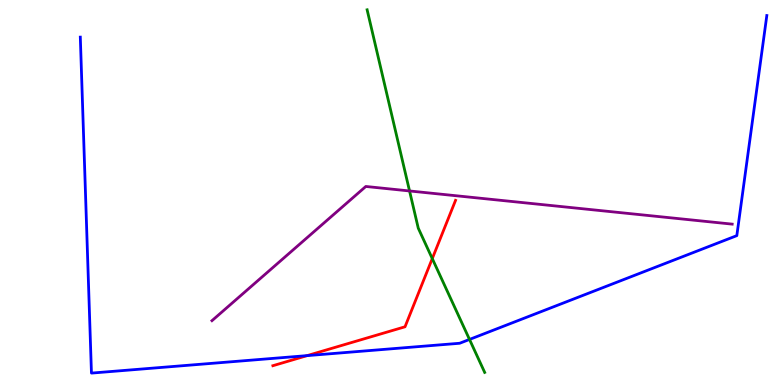[{'lines': ['blue', 'red'], 'intersections': [{'x': 3.96, 'y': 0.763}]}, {'lines': ['green', 'red'], 'intersections': [{'x': 5.58, 'y': 3.28}]}, {'lines': ['purple', 'red'], 'intersections': []}, {'lines': ['blue', 'green'], 'intersections': [{'x': 6.06, 'y': 1.18}]}, {'lines': ['blue', 'purple'], 'intersections': []}, {'lines': ['green', 'purple'], 'intersections': [{'x': 5.28, 'y': 5.04}]}]